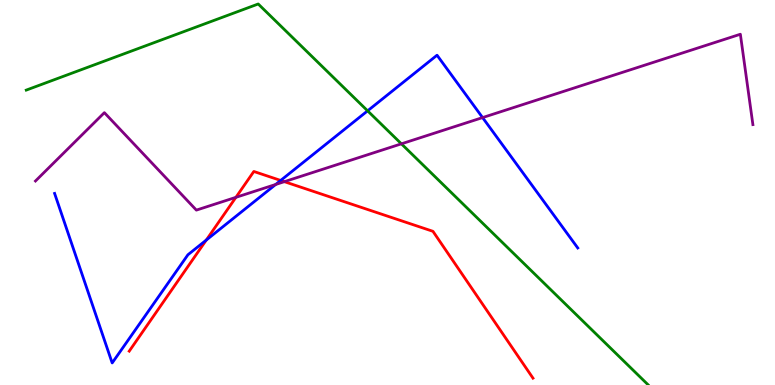[{'lines': ['blue', 'red'], 'intersections': [{'x': 2.66, 'y': 3.76}, {'x': 3.62, 'y': 5.31}]}, {'lines': ['green', 'red'], 'intersections': []}, {'lines': ['purple', 'red'], 'intersections': [{'x': 3.04, 'y': 4.87}, {'x': 3.67, 'y': 5.28}]}, {'lines': ['blue', 'green'], 'intersections': [{'x': 4.74, 'y': 7.12}]}, {'lines': ['blue', 'purple'], 'intersections': [{'x': 3.56, 'y': 5.21}, {'x': 6.23, 'y': 6.95}]}, {'lines': ['green', 'purple'], 'intersections': [{'x': 5.18, 'y': 6.26}]}]